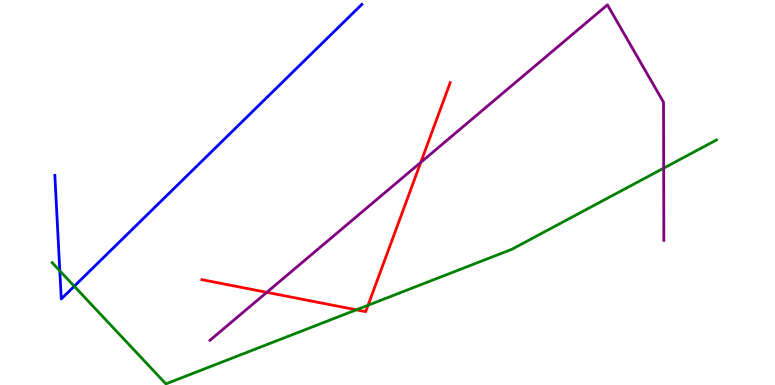[{'lines': ['blue', 'red'], 'intersections': []}, {'lines': ['green', 'red'], 'intersections': [{'x': 4.6, 'y': 1.95}, {'x': 4.75, 'y': 2.07}]}, {'lines': ['purple', 'red'], 'intersections': [{'x': 3.44, 'y': 2.41}, {'x': 5.43, 'y': 5.78}]}, {'lines': ['blue', 'green'], 'intersections': [{'x': 0.772, 'y': 2.97}, {'x': 0.958, 'y': 2.57}]}, {'lines': ['blue', 'purple'], 'intersections': []}, {'lines': ['green', 'purple'], 'intersections': [{'x': 8.56, 'y': 5.63}]}]